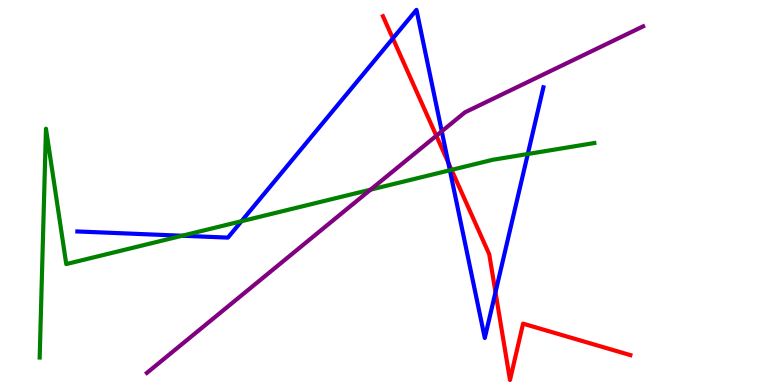[{'lines': ['blue', 'red'], 'intersections': [{'x': 5.07, 'y': 9.0}, {'x': 5.78, 'y': 5.78}, {'x': 6.39, 'y': 2.41}]}, {'lines': ['green', 'red'], 'intersections': [{'x': 5.83, 'y': 5.59}]}, {'lines': ['purple', 'red'], 'intersections': [{'x': 5.63, 'y': 6.47}]}, {'lines': ['blue', 'green'], 'intersections': [{'x': 2.35, 'y': 3.88}, {'x': 3.12, 'y': 4.25}, {'x': 5.8, 'y': 5.58}, {'x': 6.81, 'y': 6.0}]}, {'lines': ['blue', 'purple'], 'intersections': [{'x': 5.7, 'y': 6.59}]}, {'lines': ['green', 'purple'], 'intersections': [{'x': 4.78, 'y': 5.07}]}]